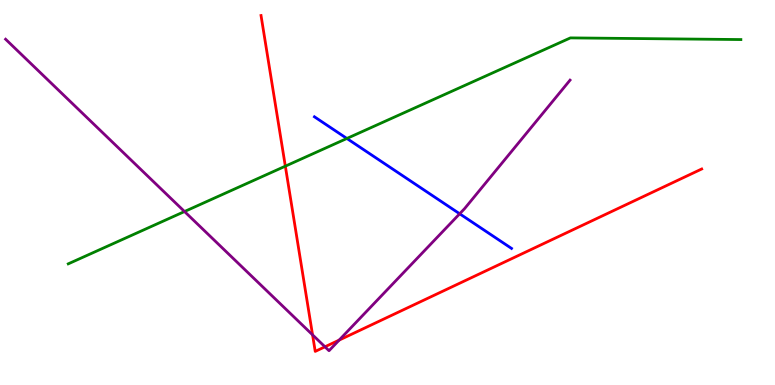[{'lines': ['blue', 'red'], 'intersections': []}, {'lines': ['green', 'red'], 'intersections': [{'x': 3.68, 'y': 5.68}]}, {'lines': ['purple', 'red'], 'intersections': [{'x': 4.03, 'y': 1.3}, {'x': 4.19, 'y': 0.992}, {'x': 4.38, 'y': 1.17}]}, {'lines': ['blue', 'green'], 'intersections': [{'x': 4.48, 'y': 6.4}]}, {'lines': ['blue', 'purple'], 'intersections': [{'x': 5.93, 'y': 4.45}]}, {'lines': ['green', 'purple'], 'intersections': [{'x': 2.38, 'y': 4.51}]}]